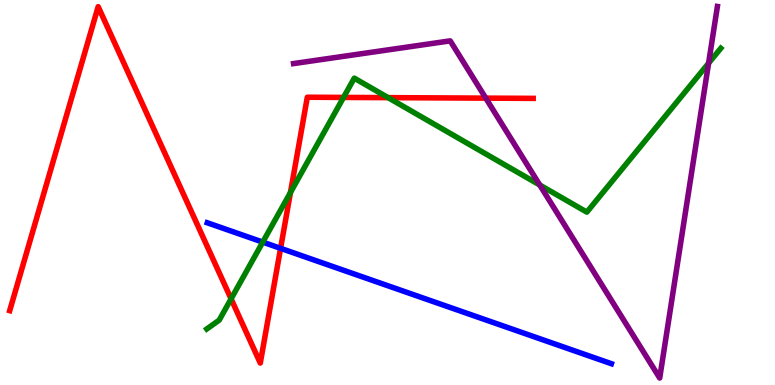[{'lines': ['blue', 'red'], 'intersections': [{'x': 3.62, 'y': 3.55}]}, {'lines': ['green', 'red'], 'intersections': [{'x': 2.98, 'y': 2.24}, {'x': 3.75, 'y': 5.0}, {'x': 4.43, 'y': 7.47}, {'x': 5.01, 'y': 7.46}]}, {'lines': ['purple', 'red'], 'intersections': [{'x': 6.27, 'y': 7.45}]}, {'lines': ['blue', 'green'], 'intersections': [{'x': 3.39, 'y': 3.71}]}, {'lines': ['blue', 'purple'], 'intersections': []}, {'lines': ['green', 'purple'], 'intersections': [{'x': 6.96, 'y': 5.19}, {'x': 9.14, 'y': 8.36}]}]